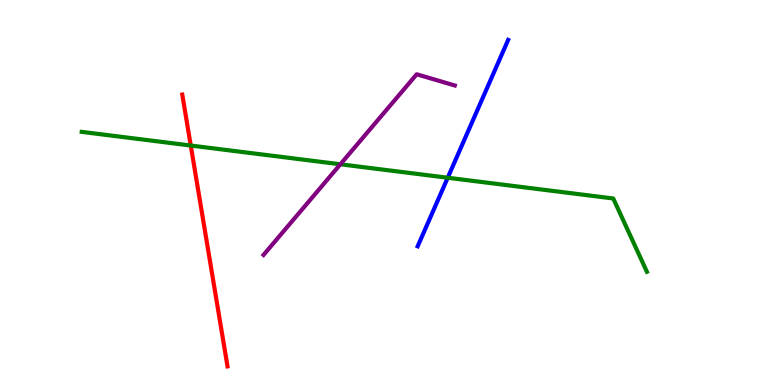[{'lines': ['blue', 'red'], 'intersections': []}, {'lines': ['green', 'red'], 'intersections': [{'x': 2.46, 'y': 6.22}]}, {'lines': ['purple', 'red'], 'intersections': []}, {'lines': ['blue', 'green'], 'intersections': [{'x': 5.78, 'y': 5.38}]}, {'lines': ['blue', 'purple'], 'intersections': []}, {'lines': ['green', 'purple'], 'intersections': [{'x': 4.39, 'y': 5.73}]}]